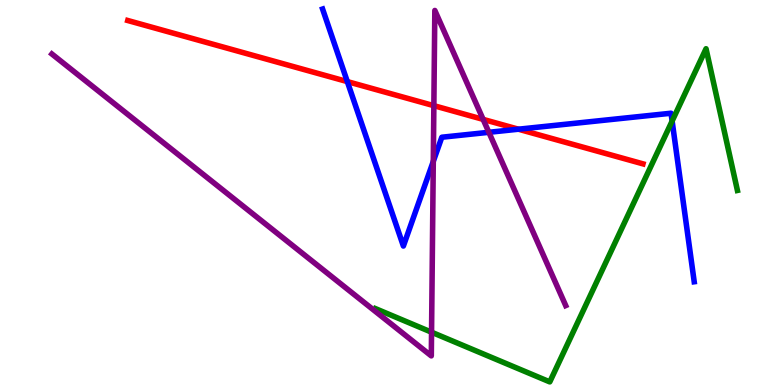[{'lines': ['blue', 'red'], 'intersections': [{'x': 4.48, 'y': 7.88}, {'x': 6.69, 'y': 6.64}]}, {'lines': ['green', 'red'], 'intersections': []}, {'lines': ['purple', 'red'], 'intersections': [{'x': 5.6, 'y': 7.26}, {'x': 6.23, 'y': 6.9}]}, {'lines': ['blue', 'green'], 'intersections': [{'x': 8.67, 'y': 6.86}]}, {'lines': ['blue', 'purple'], 'intersections': [{'x': 5.59, 'y': 5.81}, {'x': 6.31, 'y': 6.56}]}, {'lines': ['green', 'purple'], 'intersections': [{'x': 5.57, 'y': 1.37}]}]